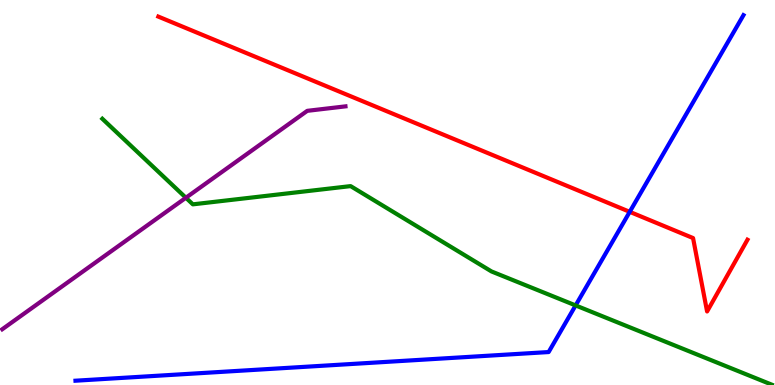[{'lines': ['blue', 'red'], 'intersections': [{'x': 8.13, 'y': 4.5}]}, {'lines': ['green', 'red'], 'intersections': []}, {'lines': ['purple', 'red'], 'intersections': []}, {'lines': ['blue', 'green'], 'intersections': [{'x': 7.43, 'y': 2.07}]}, {'lines': ['blue', 'purple'], 'intersections': []}, {'lines': ['green', 'purple'], 'intersections': [{'x': 2.4, 'y': 4.86}]}]